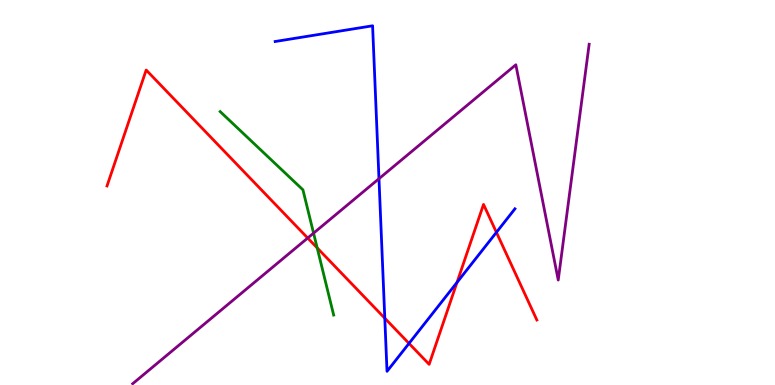[{'lines': ['blue', 'red'], 'intersections': [{'x': 4.97, 'y': 1.73}, {'x': 5.28, 'y': 1.08}, {'x': 5.9, 'y': 2.66}, {'x': 6.41, 'y': 3.97}]}, {'lines': ['green', 'red'], 'intersections': [{'x': 4.09, 'y': 3.56}]}, {'lines': ['purple', 'red'], 'intersections': [{'x': 3.97, 'y': 3.82}]}, {'lines': ['blue', 'green'], 'intersections': []}, {'lines': ['blue', 'purple'], 'intersections': [{'x': 4.89, 'y': 5.36}]}, {'lines': ['green', 'purple'], 'intersections': [{'x': 4.05, 'y': 3.94}]}]